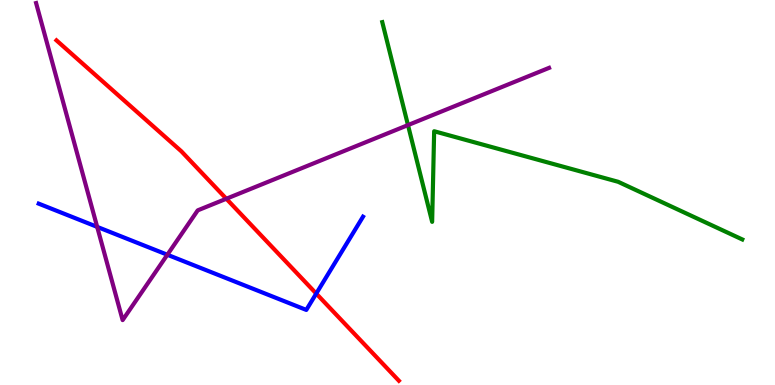[{'lines': ['blue', 'red'], 'intersections': [{'x': 4.08, 'y': 2.37}]}, {'lines': ['green', 'red'], 'intersections': []}, {'lines': ['purple', 'red'], 'intersections': [{'x': 2.92, 'y': 4.84}]}, {'lines': ['blue', 'green'], 'intersections': []}, {'lines': ['blue', 'purple'], 'intersections': [{'x': 1.25, 'y': 4.11}, {'x': 2.16, 'y': 3.38}]}, {'lines': ['green', 'purple'], 'intersections': [{'x': 5.26, 'y': 6.75}]}]